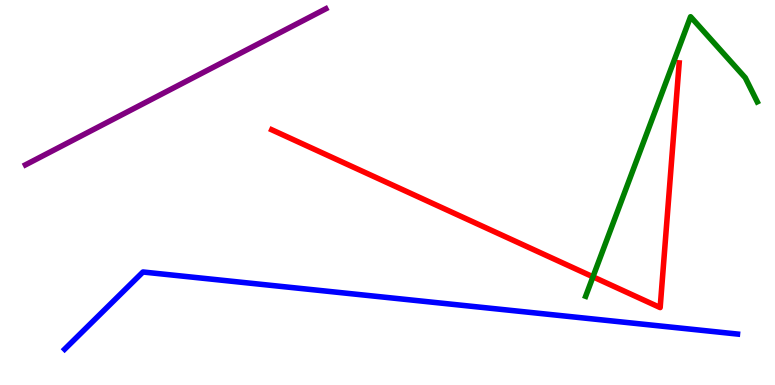[{'lines': ['blue', 'red'], 'intersections': []}, {'lines': ['green', 'red'], 'intersections': [{'x': 7.65, 'y': 2.81}]}, {'lines': ['purple', 'red'], 'intersections': []}, {'lines': ['blue', 'green'], 'intersections': []}, {'lines': ['blue', 'purple'], 'intersections': []}, {'lines': ['green', 'purple'], 'intersections': []}]